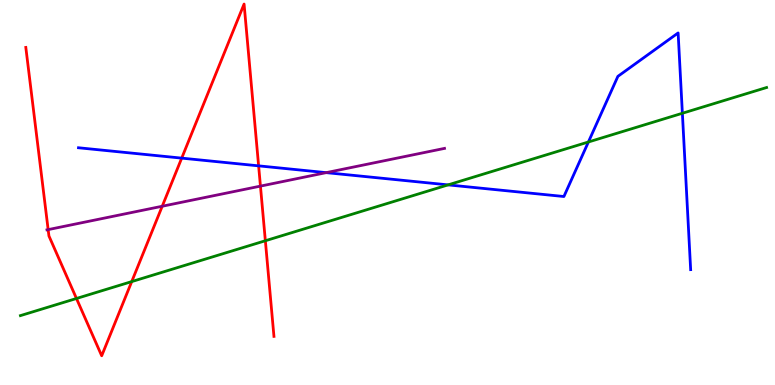[{'lines': ['blue', 'red'], 'intersections': [{'x': 2.34, 'y': 5.89}, {'x': 3.34, 'y': 5.69}]}, {'lines': ['green', 'red'], 'intersections': [{'x': 0.987, 'y': 2.25}, {'x': 1.7, 'y': 2.69}, {'x': 3.42, 'y': 3.75}]}, {'lines': ['purple', 'red'], 'intersections': [{'x': 0.621, 'y': 4.04}, {'x': 2.09, 'y': 4.64}, {'x': 3.36, 'y': 5.17}]}, {'lines': ['blue', 'green'], 'intersections': [{'x': 5.78, 'y': 5.2}, {'x': 7.59, 'y': 6.31}, {'x': 8.8, 'y': 7.06}]}, {'lines': ['blue', 'purple'], 'intersections': [{'x': 4.21, 'y': 5.52}]}, {'lines': ['green', 'purple'], 'intersections': []}]